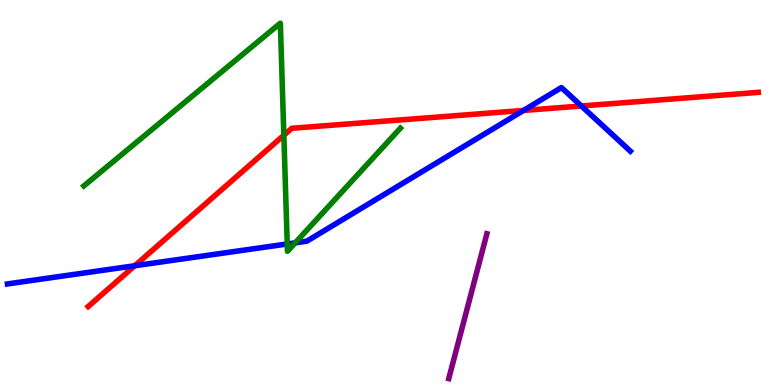[{'lines': ['blue', 'red'], 'intersections': [{'x': 1.74, 'y': 3.1}, {'x': 6.76, 'y': 7.13}, {'x': 7.5, 'y': 7.25}]}, {'lines': ['green', 'red'], 'intersections': [{'x': 3.66, 'y': 6.49}]}, {'lines': ['purple', 'red'], 'intersections': []}, {'lines': ['blue', 'green'], 'intersections': [{'x': 3.71, 'y': 3.66}, {'x': 3.81, 'y': 3.69}]}, {'lines': ['blue', 'purple'], 'intersections': []}, {'lines': ['green', 'purple'], 'intersections': []}]